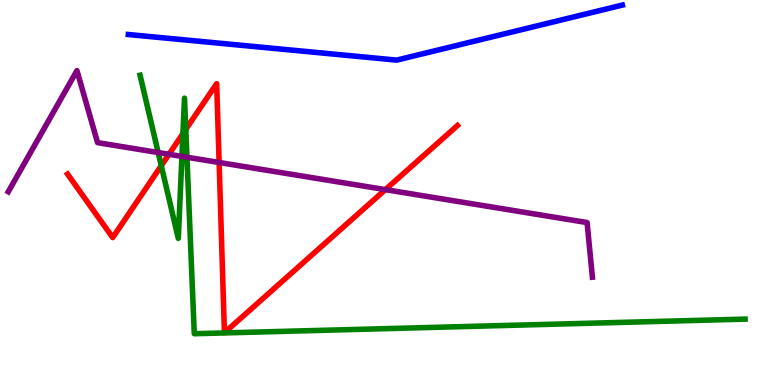[{'lines': ['blue', 'red'], 'intersections': []}, {'lines': ['green', 'red'], 'intersections': [{'x': 2.08, 'y': 5.7}, {'x': 2.36, 'y': 6.53}, {'x': 2.4, 'y': 6.64}]}, {'lines': ['purple', 'red'], 'intersections': [{'x': 2.18, 'y': 5.99}, {'x': 2.83, 'y': 5.78}, {'x': 4.97, 'y': 5.07}]}, {'lines': ['blue', 'green'], 'intersections': []}, {'lines': ['blue', 'purple'], 'intersections': []}, {'lines': ['green', 'purple'], 'intersections': [{'x': 2.04, 'y': 6.04}, {'x': 2.35, 'y': 5.94}, {'x': 2.41, 'y': 5.92}]}]